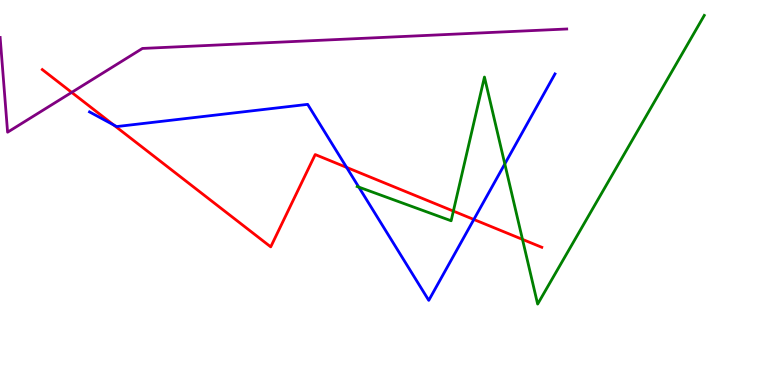[{'lines': ['blue', 'red'], 'intersections': [{'x': 1.47, 'y': 6.75}, {'x': 4.47, 'y': 5.65}, {'x': 6.11, 'y': 4.3}]}, {'lines': ['green', 'red'], 'intersections': [{'x': 5.85, 'y': 4.52}, {'x': 6.74, 'y': 3.78}]}, {'lines': ['purple', 'red'], 'intersections': [{'x': 0.925, 'y': 7.6}]}, {'lines': ['blue', 'green'], 'intersections': [{'x': 4.63, 'y': 5.14}, {'x': 6.51, 'y': 5.74}]}, {'lines': ['blue', 'purple'], 'intersections': []}, {'lines': ['green', 'purple'], 'intersections': []}]